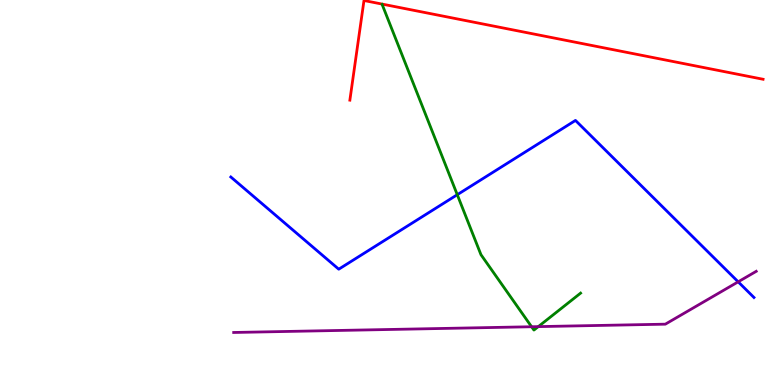[{'lines': ['blue', 'red'], 'intersections': []}, {'lines': ['green', 'red'], 'intersections': []}, {'lines': ['purple', 'red'], 'intersections': []}, {'lines': ['blue', 'green'], 'intersections': [{'x': 5.9, 'y': 4.94}]}, {'lines': ['blue', 'purple'], 'intersections': [{'x': 9.52, 'y': 2.68}]}, {'lines': ['green', 'purple'], 'intersections': [{'x': 6.86, 'y': 1.51}, {'x': 6.95, 'y': 1.52}]}]